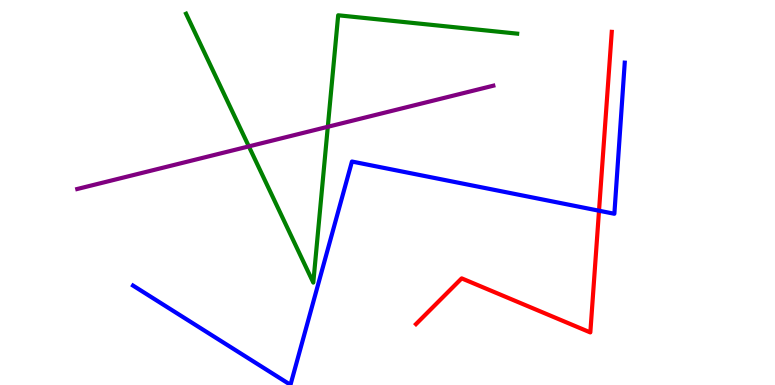[{'lines': ['blue', 'red'], 'intersections': [{'x': 7.73, 'y': 4.53}]}, {'lines': ['green', 'red'], 'intersections': []}, {'lines': ['purple', 'red'], 'intersections': []}, {'lines': ['blue', 'green'], 'intersections': []}, {'lines': ['blue', 'purple'], 'intersections': []}, {'lines': ['green', 'purple'], 'intersections': [{'x': 3.21, 'y': 6.2}, {'x': 4.23, 'y': 6.71}]}]